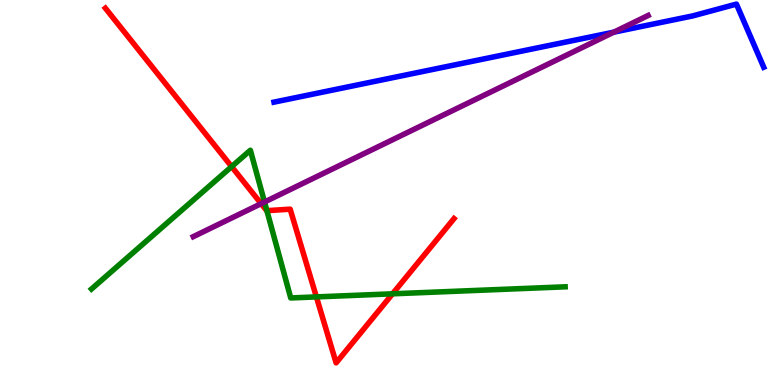[{'lines': ['blue', 'red'], 'intersections': []}, {'lines': ['green', 'red'], 'intersections': [{'x': 2.99, 'y': 5.67}, {'x': 3.44, 'y': 4.53}, {'x': 4.08, 'y': 2.29}, {'x': 5.07, 'y': 2.37}]}, {'lines': ['purple', 'red'], 'intersections': [{'x': 3.37, 'y': 4.71}]}, {'lines': ['blue', 'green'], 'intersections': []}, {'lines': ['blue', 'purple'], 'intersections': [{'x': 7.92, 'y': 9.16}]}, {'lines': ['green', 'purple'], 'intersections': [{'x': 3.41, 'y': 4.75}]}]